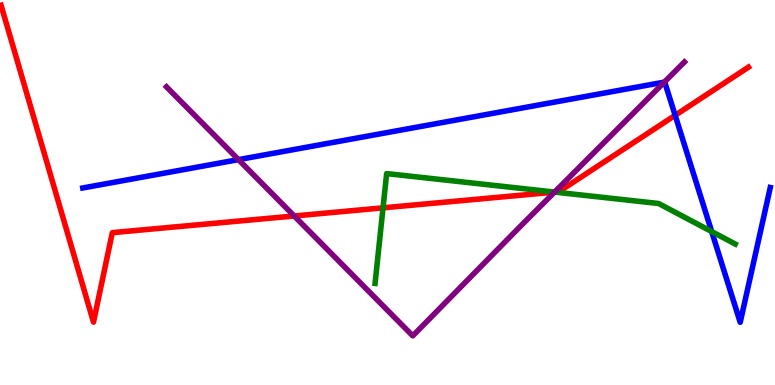[{'lines': ['blue', 'red'], 'intersections': [{'x': 8.71, 'y': 7.0}]}, {'lines': ['green', 'red'], 'intersections': [{'x': 4.94, 'y': 4.6}, {'x': 7.16, 'y': 5.01}]}, {'lines': ['purple', 'red'], 'intersections': [{'x': 3.8, 'y': 4.39}, {'x': 7.16, 'y': 5.01}]}, {'lines': ['blue', 'green'], 'intersections': [{'x': 9.18, 'y': 3.98}]}, {'lines': ['blue', 'purple'], 'intersections': [{'x': 3.08, 'y': 5.85}, {'x': 8.57, 'y': 7.87}]}, {'lines': ['green', 'purple'], 'intersections': [{'x': 7.16, 'y': 5.01}]}]